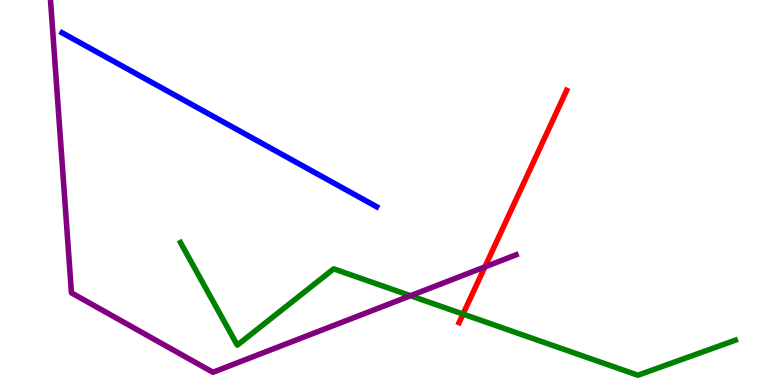[{'lines': ['blue', 'red'], 'intersections': []}, {'lines': ['green', 'red'], 'intersections': [{'x': 5.97, 'y': 1.84}]}, {'lines': ['purple', 'red'], 'intersections': [{'x': 6.26, 'y': 3.07}]}, {'lines': ['blue', 'green'], 'intersections': []}, {'lines': ['blue', 'purple'], 'intersections': []}, {'lines': ['green', 'purple'], 'intersections': [{'x': 5.3, 'y': 2.32}]}]